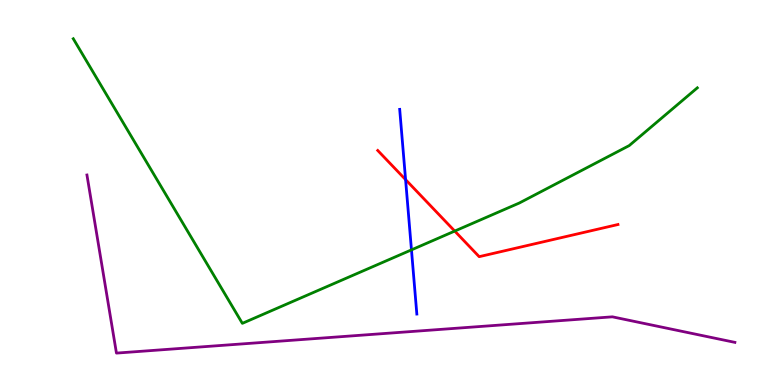[{'lines': ['blue', 'red'], 'intersections': [{'x': 5.23, 'y': 5.33}]}, {'lines': ['green', 'red'], 'intersections': [{'x': 5.87, 'y': 4.0}]}, {'lines': ['purple', 'red'], 'intersections': []}, {'lines': ['blue', 'green'], 'intersections': [{'x': 5.31, 'y': 3.51}]}, {'lines': ['blue', 'purple'], 'intersections': []}, {'lines': ['green', 'purple'], 'intersections': []}]